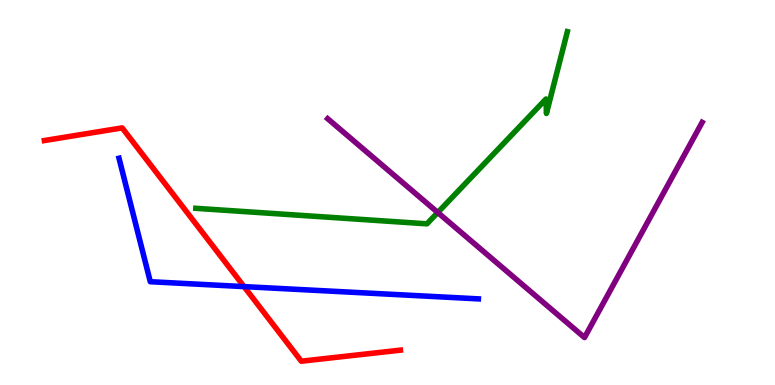[{'lines': ['blue', 'red'], 'intersections': [{'x': 3.15, 'y': 2.56}]}, {'lines': ['green', 'red'], 'intersections': []}, {'lines': ['purple', 'red'], 'intersections': []}, {'lines': ['blue', 'green'], 'intersections': []}, {'lines': ['blue', 'purple'], 'intersections': []}, {'lines': ['green', 'purple'], 'intersections': [{'x': 5.65, 'y': 4.48}]}]